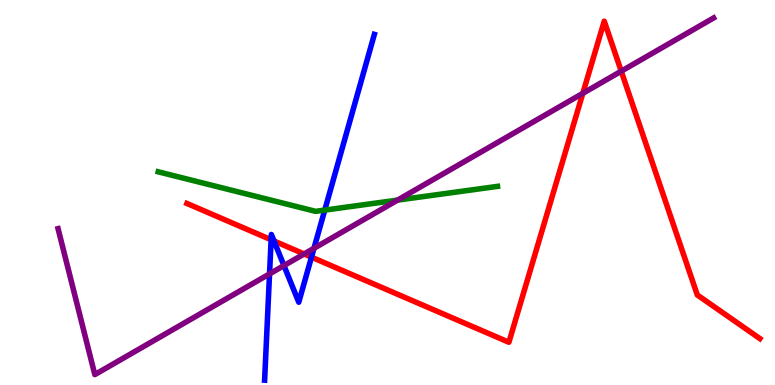[{'lines': ['blue', 'red'], 'intersections': [{'x': 3.5, 'y': 3.77}, {'x': 3.54, 'y': 3.74}, {'x': 4.02, 'y': 3.32}]}, {'lines': ['green', 'red'], 'intersections': []}, {'lines': ['purple', 'red'], 'intersections': [{'x': 3.92, 'y': 3.4}, {'x': 7.52, 'y': 7.58}, {'x': 8.02, 'y': 8.15}]}, {'lines': ['blue', 'green'], 'intersections': [{'x': 4.19, 'y': 4.54}]}, {'lines': ['blue', 'purple'], 'intersections': [{'x': 3.48, 'y': 2.89}, {'x': 3.66, 'y': 3.1}, {'x': 4.05, 'y': 3.55}]}, {'lines': ['green', 'purple'], 'intersections': [{'x': 5.13, 'y': 4.8}]}]